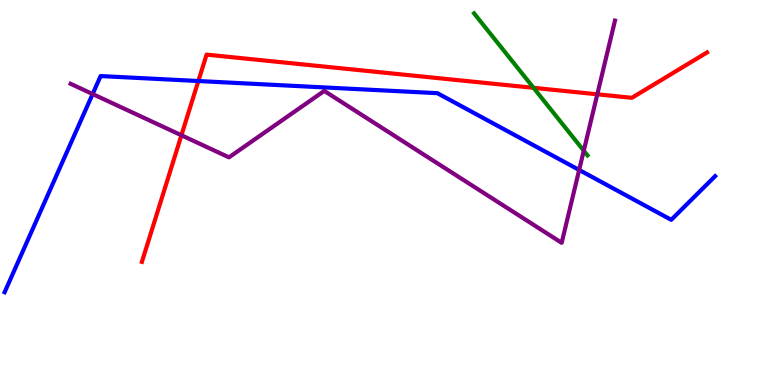[{'lines': ['blue', 'red'], 'intersections': [{'x': 2.56, 'y': 7.9}]}, {'lines': ['green', 'red'], 'intersections': [{'x': 6.88, 'y': 7.72}]}, {'lines': ['purple', 'red'], 'intersections': [{'x': 2.34, 'y': 6.49}, {'x': 7.71, 'y': 7.55}]}, {'lines': ['blue', 'green'], 'intersections': []}, {'lines': ['blue', 'purple'], 'intersections': [{'x': 1.2, 'y': 7.56}, {'x': 7.47, 'y': 5.59}]}, {'lines': ['green', 'purple'], 'intersections': [{'x': 7.53, 'y': 6.08}]}]